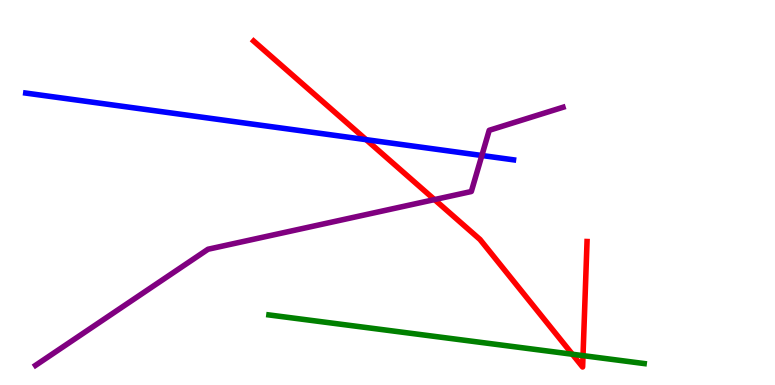[{'lines': ['blue', 'red'], 'intersections': [{'x': 4.72, 'y': 6.37}]}, {'lines': ['green', 'red'], 'intersections': [{'x': 7.39, 'y': 0.799}, {'x': 7.52, 'y': 0.763}]}, {'lines': ['purple', 'red'], 'intersections': [{'x': 5.61, 'y': 4.82}]}, {'lines': ['blue', 'green'], 'intersections': []}, {'lines': ['blue', 'purple'], 'intersections': [{'x': 6.22, 'y': 5.96}]}, {'lines': ['green', 'purple'], 'intersections': []}]